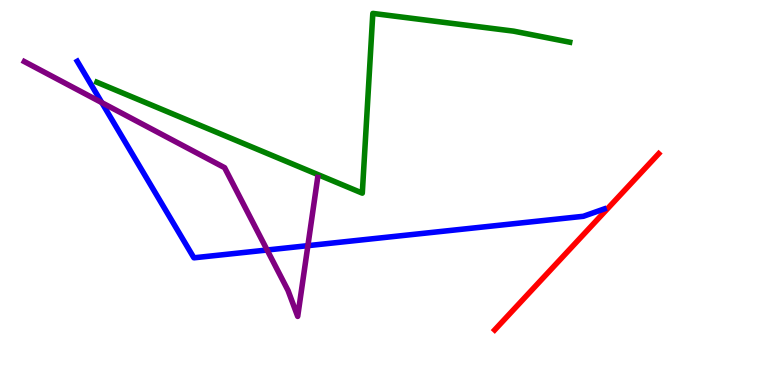[{'lines': ['blue', 'red'], 'intersections': []}, {'lines': ['green', 'red'], 'intersections': []}, {'lines': ['purple', 'red'], 'intersections': []}, {'lines': ['blue', 'green'], 'intersections': []}, {'lines': ['blue', 'purple'], 'intersections': [{'x': 1.31, 'y': 7.33}, {'x': 3.45, 'y': 3.51}, {'x': 3.97, 'y': 3.62}]}, {'lines': ['green', 'purple'], 'intersections': []}]